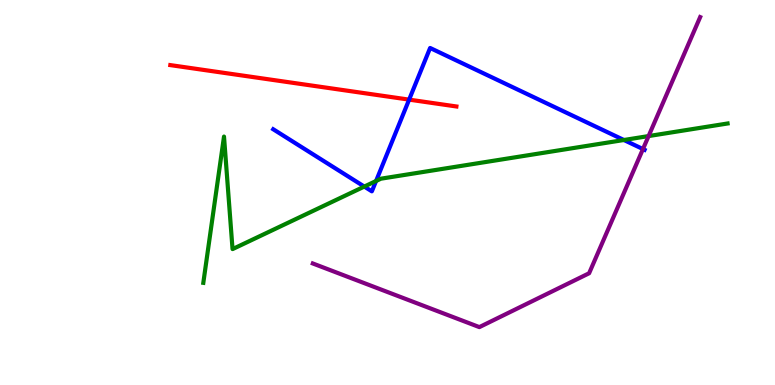[{'lines': ['blue', 'red'], 'intersections': [{'x': 5.28, 'y': 7.41}]}, {'lines': ['green', 'red'], 'intersections': []}, {'lines': ['purple', 'red'], 'intersections': []}, {'lines': ['blue', 'green'], 'intersections': [{'x': 4.7, 'y': 5.15}, {'x': 4.85, 'y': 5.3}, {'x': 8.05, 'y': 6.36}]}, {'lines': ['blue', 'purple'], 'intersections': [{'x': 8.3, 'y': 6.13}]}, {'lines': ['green', 'purple'], 'intersections': [{'x': 8.37, 'y': 6.47}]}]